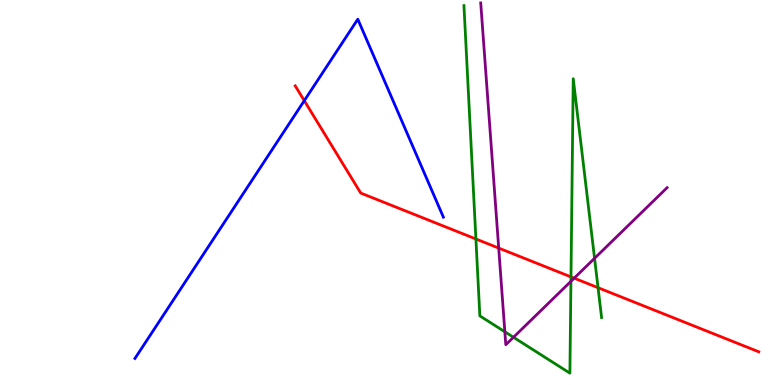[{'lines': ['blue', 'red'], 'intersections': [{'x': 3.93, 'y': 7.39}]}, {'lines': ['green', 'red'], 'intersections': [{'x': 6.14, 'y': 3.79}, {'x': 7.37, 'y': 2.81}, {'x': 7.72, 'y': 2.53}]}, {'lines': ['purple', 'red'], 'intersections': [{'x': 6.43, 'y': 3.56}, {'x': 7.41, 'y': 2.77}]}, {'lines': ['blue', 'green'], 'intersections': []}, {'lines': ['blue', 'purple'], 'intersections': []}, {'lines': ['green', 'purple'], 'intersections': [{'x': 6.51, 'y': 1.38}, {'x': 6.63, 'y': 1.24}, {'x': 7.37, 'y': 2.69}, {'x': 7.67, 'y': 3.29}]}]